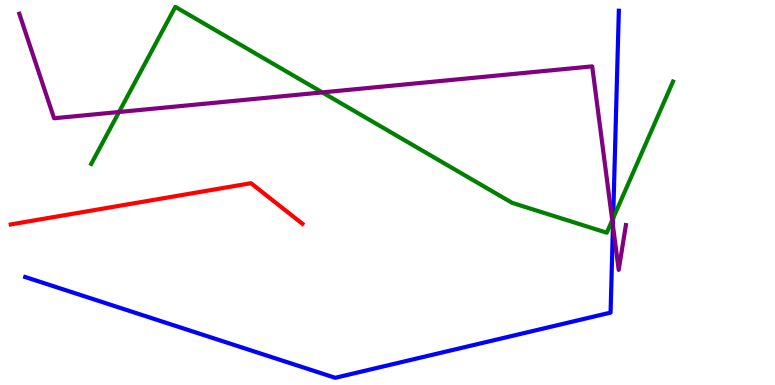[{'lines': ['blue', 'red'], 'intersections': []}, {'lines': ['green', 'red'], 'intersections': []}, {'lines': ['purple', 'red'], 'intersections': []}, {'lines': ['blue', 'green'], 'intersections': [{'x': 7.91, 'y': 4.33}]}, {'lines': ['blue', 'purple'], 'intersections': [{'x': 7.91, 'y': 4.14}]}, {'lines': ['green', 'purple'], 'intersections': [{'x': 1.54, 'y': 7.09}, {'x': 4.16, 'y': 7.6}, {'x': 7.9, 'y': 4.28}]}]